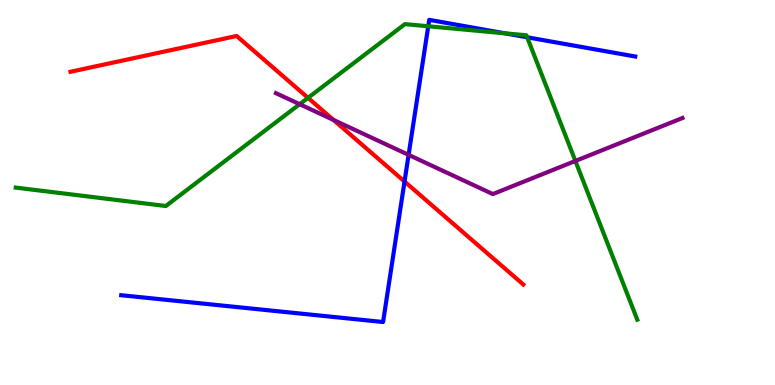[{'lines': ['blue', 'red'], 'intersections': [{'x': 5.22, 'y': 5.29}]}, {'lines': ['green', 'red'], 'intersections': [{'x': 3.97, 'y': 7.46}]}, {'lines': ['purple', 'red'], 'intersections': [{'x': 4.3, 'y': 6.88}]}, {'lines': ['blue', 'green'], 'intersections': [{'x': 5.53, 'y': 9.32}, {'x': 6.51, 'y': 9.13}, {'x': 6.8, 'y': 9.03}]}, {'lines': ['blue', 'purple'], 'intersections': [{'x': 5.27, 'y': 5.98}]}, {'lines': ['green', 'purple'], 'intersections': [{'x': 3.87, 'y': 7.29}, {'x': 7.42, 'y': 5.82}]}]